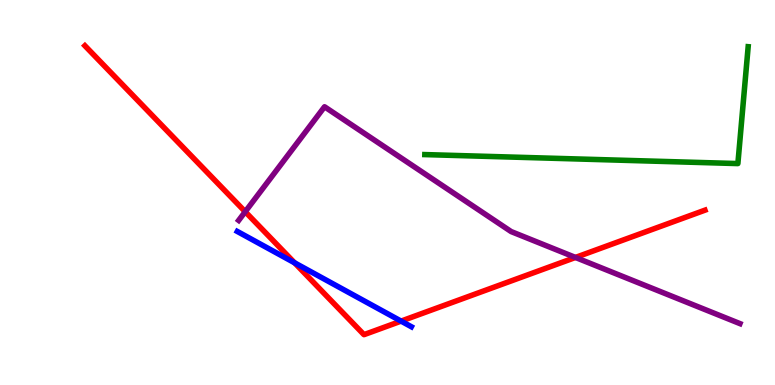[{'lines': ['blue', 'red'], 'intersections': [{'x': 3.8, 'y': 3.17}, {'x': 5.18, 'y': 1.66}]}, {'lines': ['green', 'red'], 'intersections': []}, {'lines': ['purple', 'red'], 'intersections': [{'x': 3.16, 'y': 4.5}, {'x': 7.43, 'y': 3.31}]}, {'lines': ['blue', 'green'], 'intersections': []}, {'lines': ['blue', 'purple'], 'intersections': []}, {'lines': ['green', 'purple'], 'intersections': []}]